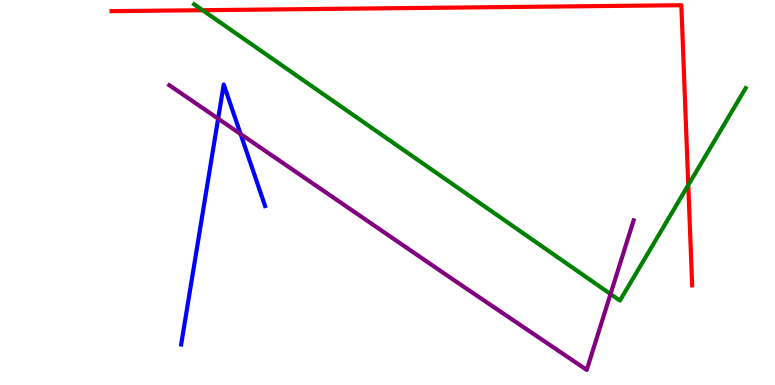[{'lines': ['blue', 'red'], 'intersections': []}, {'lines': ['green', 'red'], 'intersections': [{'x': 2.61, 'y': 9.74}, {'x': 8.88, 'y': 5.19}]}, {'lines': ['purple', 'red'], 'intersections': []}, {'lines': ['blue', 'green'], 'intersections': []}, {'lines': ['blue', 'purple'], 'intersections': [{'x': 2.81, 'y': 6.92}, {'x': 3.1, 'y': 6.52}]}, {'lines': ['green', 'purple'], 'intersections': [{'x': 7.88, 'y': 2.36}]}]